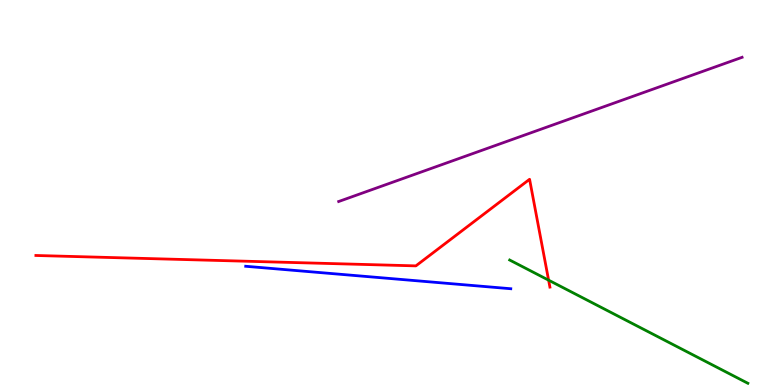[{'lines': ['blue', 'red'], 'intersections': []}, {'lines': ['green', 'red'], 'intersections': [{'x': 7.08, 'y': 2.72}]}, {'lines': ['purple', 'red'], 'intersections': []}, {'lines': ['blue', 'green'], 'intersections': []}, {'lines': ['blue', 'purple'], 'intersections': []}, {'lines': ['green', 'purple'], 'intersections': []}]